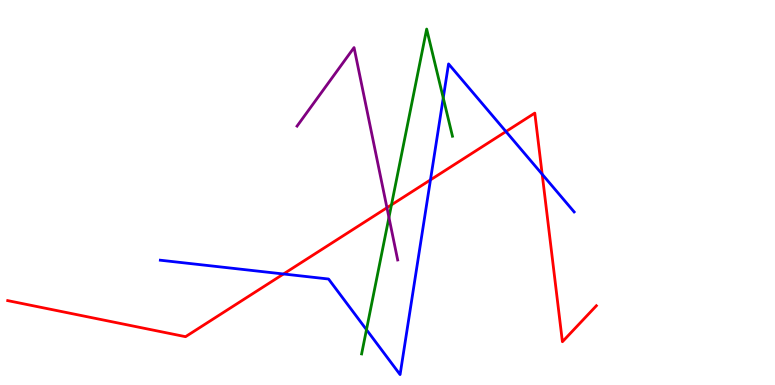[{'lines': ['blue', 'red'], 'intersections': [{'x': 3.66, 'y': 2.88}, {'x': 5.55, 'y': 5.33}, {'x': 6.53, 'y': 6.58}, {'x': 7.0, 'y': 5.47}]}, {'lines': ['green', 'red'], 'intersections': [{'x': 5.05, 'y': 4.68}]}, {'lines': ['purple', 'red'], 'intersections': [{'x': 4.99, 'y': 4.6}]}, {'lines': ['blue', 'green'], 'intersections': [{'x': 4.73, 'y': 1.44}, {'x': 5.72, 'y': 7.46}]}, {'lines': ['blue', 'purple'], 'intersections': []}, {'lines': ['green', 'purple'], 'intersections': [{'x': 5.02, 'y': 4.35}]}]